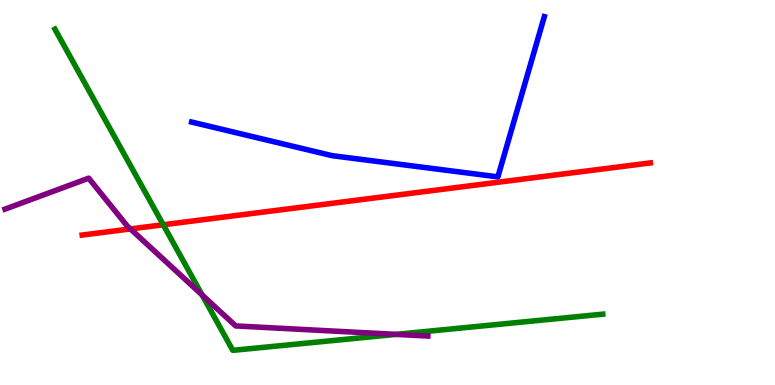[{'lines': ['blue', 'red'], 'intersections': []}, {'lines': ['green', 'red'], 'intersections': [{'x': 2.11, 'y': 4.16}]}, {'lines': ['purple', 'red'], 'intersections': [{'x': 1.68, 'y': 4.05}]}, {'lines': ['blue', 'green'], 'intersections': []}, {'lines': ['blue', 'purple'], 'intersections': []}, {'lines': ['green', 'purple'], 'intersections': [{'x': 2.61, 'y': 2.34}, {'x': 5.11, 'y': 1.31}]}]